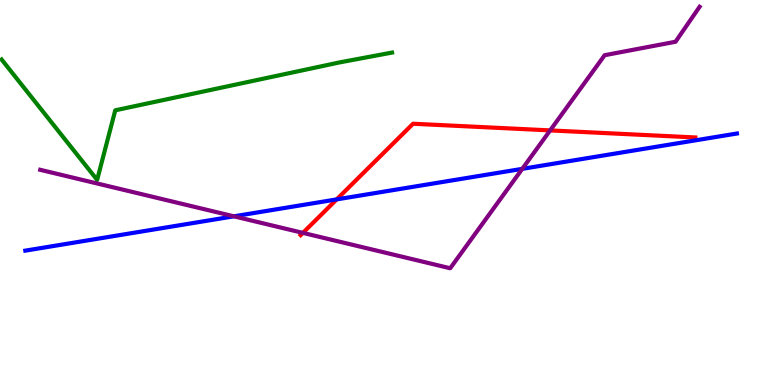[{'lines': ['blue', 'red'], 'intersections': [{'x': 4.34, 'y': 4.82}]}, {'lines': ['green', 'red'], 'intersections': []}, {'lines': ['purple', 'red'], 'intersections': [{'x': 3.91, 'y': 3.95}, {'x': 7.1, 'y': 6.61}]}, {'lines': ['blue', 'green'], 'intersections': []}, {'lines': ['blue', 'purple'], 'intersections': [{'x': 3.02, 'y': 4.38}, {'x': 6.74, 'y': 5.61}]}, {'lines': ['green', 'purple'], 'intersections': []}]